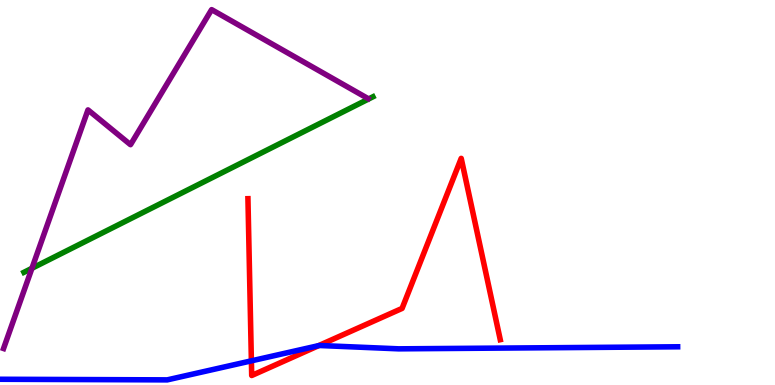[{'lines': ['blue', 'red'], 'intersections': [{'x': 3.24, 'y': 0.627}, {'x': 4.11, 'y': 1.02}]}, {'lines': ['green', 'red'], 'intersections': []}, {'lines': ['purple', 'red'], 'intersections': []}, {'lines': ['blue', 'green'], 'intersections': []}, {'lines': ['blue', 'purple'], 'intersections': []}, {'lines': ['green', 'purple'], 'intersections': [{'x': 0.412, 'y': 3.03}]}]